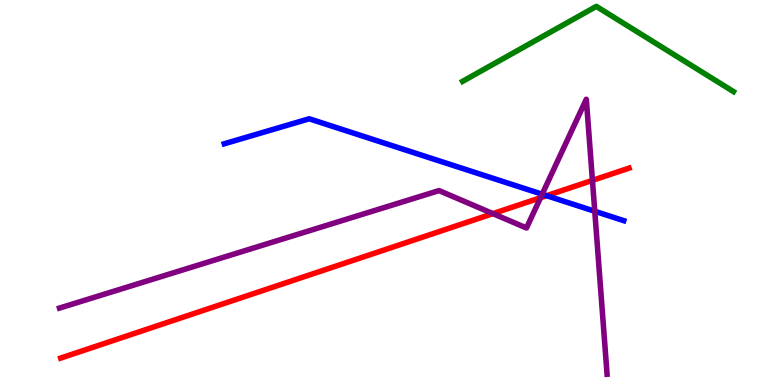[{'lines': ['blue', 'red'], 'intersections': [{'x': 7.05, 'y': 4.92}]}, {'lines': ['green', 'red'], 'intersections': []}, {'lines': ['purple', 'red'], 'intersections': [{'x': 6.36, 'y': 4.45}, {'x': 6.97, 'y': 4.86}, {'x': 7.64, 'y': 5.31}]}, {'lines': ['blue', 'green'], 'intersections': []}, {'lines': ['blue', 'purple'], 'intersections': [{'x': 7.0, 'y': 4.96}, {'x': 7.67, 'y': 4.51}]}, {'lines': ['green', 'purple'], 'intersections': []}]